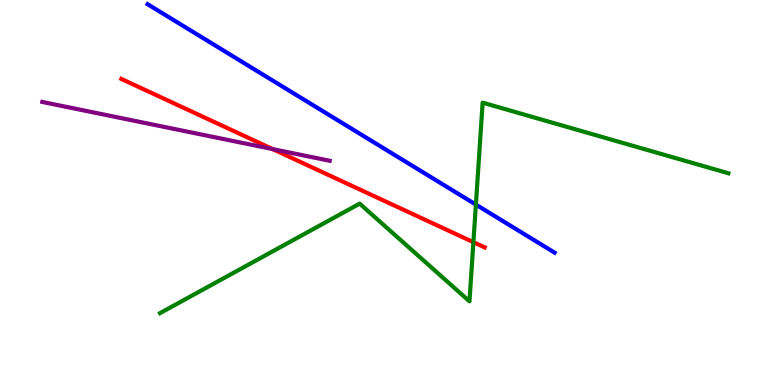[{'lines': ['blue', 'red'], 'intersections': []}, {'lines': ['green', 'red'], 'intersections': [{'x': 6.11, 'y': 3.71}]}, {'lines': ['purple', 'red'], 'intersections': [{'x': 3.52, 'y': 6.13}]}, {'lines': ['blue', 'green'], 'intersections': [{'x': 6.14, 'y': 4.69}]}, {'lines': ['blue', 'purple'], 'intersections': []}, {'lines': ['green', 'purple'], 'intersections': []}]